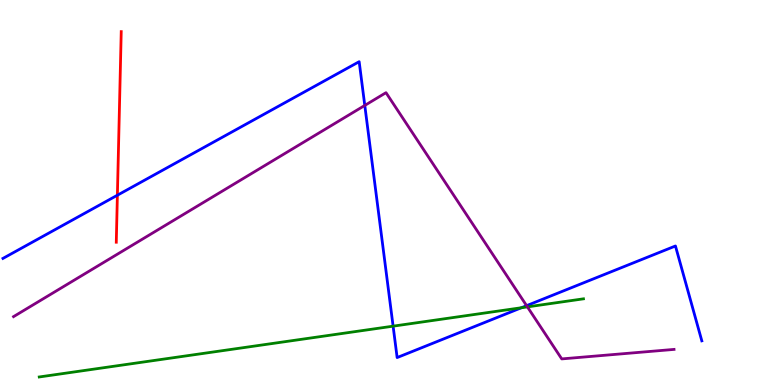[{'lines': ['blue', 'red'], 'intersections': [{'x': 1.51, 'y': 4.93}]}, {'lines': ['green', 'red'], 'intersections': []}, {'lines': ['purple', 'red'], 'intersections': []}, {'lines': ['blue', 'green'], 'intersections': [{'x': 5.07, 'y': 1.53}, {'x': 6.73, 'y': 2.01}]}, {'lines': ['blue', 'purple'], 'intersections': [{'x': 4.71, 'y': 7.26}, {'x': 6.79, 'y': 2.06}]}, {'lines': ['green', 'purple'], 'intersections': [{'x': 6.81, 'y': 2.03}]}]